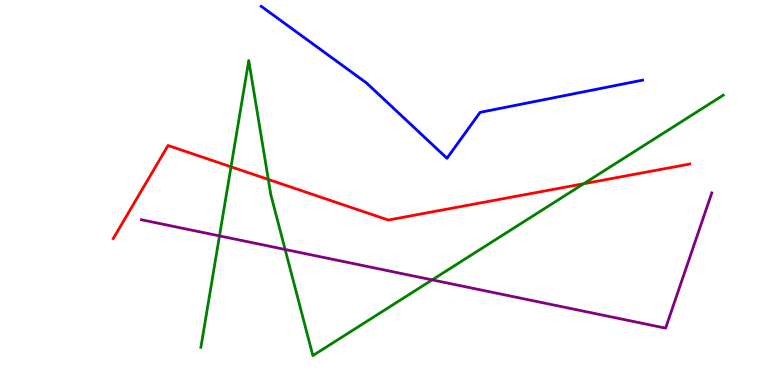[{'lines': ['blue', 'red'], 'intersections': []}, {'lines': ['green', 'red'], 'intersections': [{'x': 2.98, 'y': 5.67}, {'x': 3.46, 'y': 5.34}, {'x': 7.53, 'y': 5.23}]}, {'lines': ['purple', 'red'], 'intersections': []}, {'lines': ['blue', 'green'], 'intersections': []}, {'lines': ['blue', 'purple'], 'intersections': []}, {'lines': ['green', 'purple'], 'intersections': [{'x': 2.83, 'y': 3.87}, {'x': 3.68, 'y': 3.52}, {'x': 5.58, 'y': 2.73}]}]